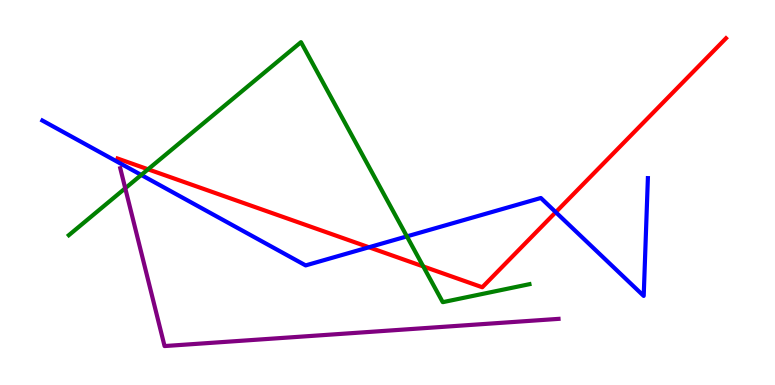[{'lines': ['blue', 'red'], 'intersections': [{'x': 4.76, 'y': 3.58}, {'x': 7.17, 'y': 4.49}]}, {'lines': ['green', 'red'], 'intersections': [{'x': 1.91, 'y': 5.6}, {'x': 5.46, 'y': 3.08}]}, {'lines': ['purple', 'red'], 'intersections': []}, {'lines': ['blue', 'green'], 'intersections': [{'x': 1.82, 'y': 5.46}, {'x': 5.25, 'y': 3.86}]}, {'lines': ['blue', 'purple'], 'intersections': []}, {'lines': ['green', 'purple'], 'intersections': [{'x': 1.62, 'y': 5.11}]}]